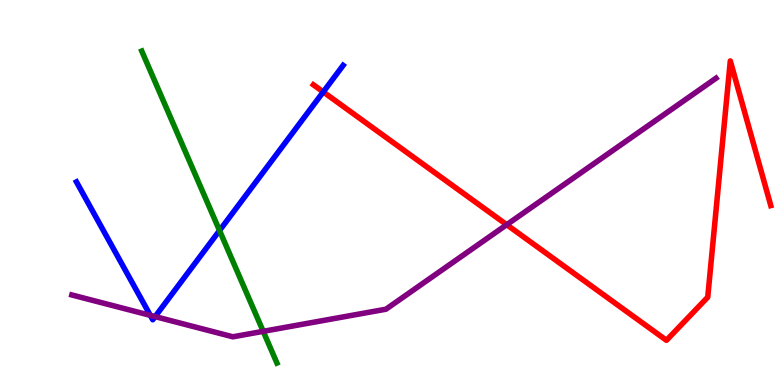[{'lines': ['blue', 'red'], 'intersections': [{'x': 4.17, 'y': 7.61}]}, {'lines': ['green', 'red'], 'intersections': []}, {'lines': ['purple', 'red'], 'intersections': [{'x': 6.54, 'y': 4.16}]}, {'lines': ['blue', 'green'], 'intersections': [{'x': 2.83, 'y': 4.01}]}, {'lines': ['blue', 'purple'], 'intersections': [{'x': 1.94, 'y': 1.81}, {'x': 2.0, 'y': 1.78}]}, {'lines': ['green', 'purple'], 'intersections': [{'x': 3.4, 'y': 1.39}]}]